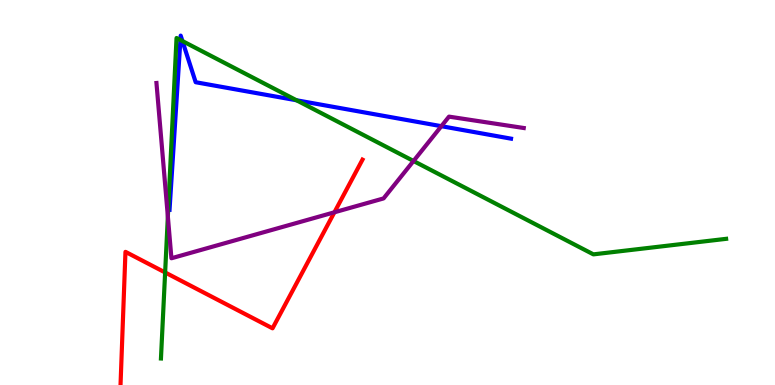[{'lines': ['blue', 'red'], 'intersections': []}, {'lines': ['green', 'red'], 'intersections': [{'x': 2.13, 'y': 2.92}]}, {'lines': ['purple', 'red'], 'intersections': [{'x': 4.31, 'y': 4.49}]}, {'lines': ['blue', 'green'], 'intersections': [{'x': 2.33, 'y': 8.96}, {'x': 2.35, 'y': 8.93}, {'x': 3.83, 'y': 7.4}]}, {'lines': ['blue', 'purple'], 'intersections': [{'x': 5.69, 'y': 6.72}]}, {'lines': ['green', 'purple'], 'intersections': [{'x': 2.17, 'y': 4.38}, {'x': 5.34, 'y': 5.82}]}]